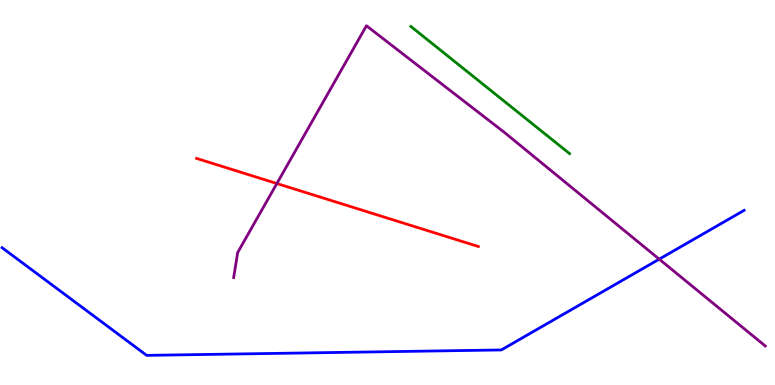[{'lines': ['blue', 'red'], 'intersections': []}, {'lines': ['green', 'red'], 'intersections': []}, {'lines': ['purple', 'red'], 'intersections': [{'x': 3.57, 'y': 5.23}]}, {'lines': ['blue', 'green'], 'intersections': []}, {'lines': ['blue', 'purple'], 'intersections': [{'x': 8.51, 'y': 3.27}]}, {'lines': ['green', 'purple'], 'intersections': []}]